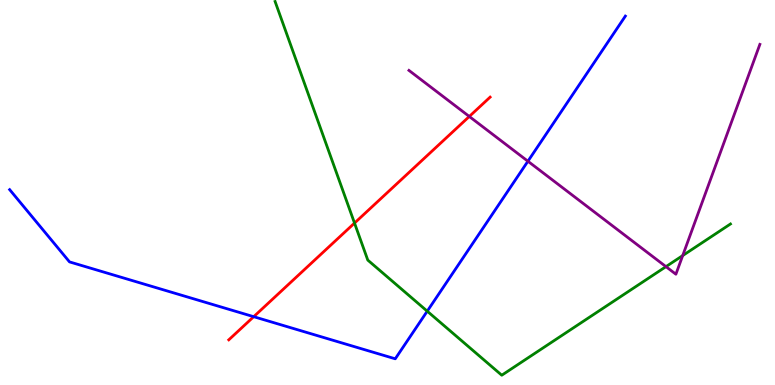[{'lines': ['blue', 'red'], 'intersections': [{'x': 3.27, 'y': 1.77}]}, {'lines': ['green', 'red'], 'intersections': [{'x': 4.57, 'y': 4.21}]}, {'lines': ['purple', 'red'], 'intersections': [{'x': 6.06, 'y': 6.97}]}, {'lines': ['blue', 'green'], 'intersections': [{'x': 5.51, 'y': 1.92}]}, {'lines': ['blue', 'purple'], 'intersections': [{'x': 6.81, 'y': 5.81}]}, {'lines': ['green', 'purple'], 'intersections': [{'x': 8.59, 'y': 3.07}, {'x': 8.81, 'y': 3.36}]}]